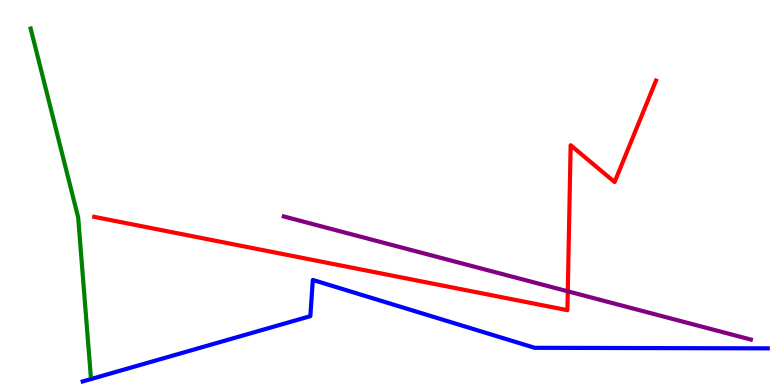[{'lines': ['blue', 'red'], 'intersections': []}, {'lines': ['green', 'red'], 'intersections': []}, {'lines': ['purple', 'red'], 'intersections': [{'x': 7.33, 'y': 2.43}]}, {'lines': ['blue', 'green'], 'intersections': []}, {'lines': ['blue', 'purple'], 'intersections': []}, {'lines': ['green', 'purple'], 'intersections': []}]